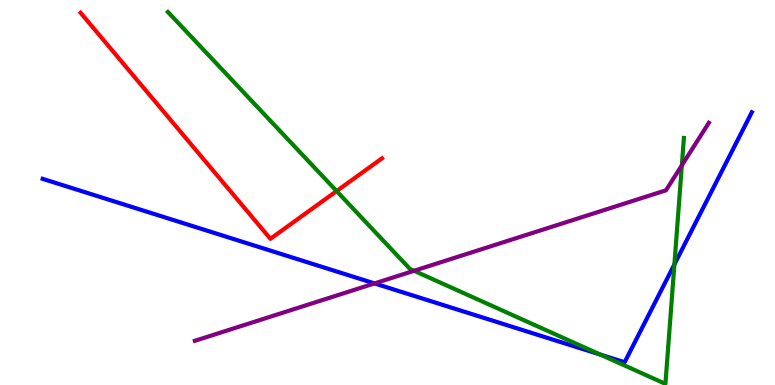[{'lines': ['blue', 'red'], 'intersections': []}, {'lines': ['green', 'red'], 'intersections': [{'x': 4.34, 'y': 5.04}]}, {'lines': ['purple', 'red'], 'intersections': []}, {'lines': ['blue', 'green'], 'intersections': [{'x': 7.75, 'y': 0.791}, {'x': 8.7, 'y': 3.13}]}, {'lines': ['blue', 'purple'], 'intersections': [{'x': 4.83, 'y': 2.64}]}, {'lines': ['green', 'purple'], 'intersections': [{'x': 5.34, 'y': 2.97}, {'x': 8.8, 'y': 5.71}]}]